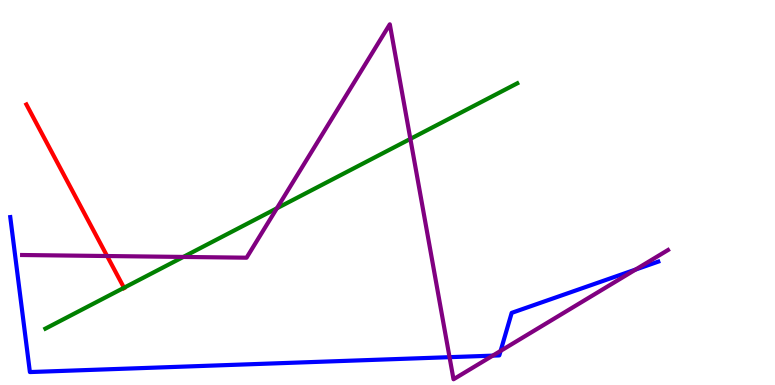[{'lines': ['blue', 'red'], 'intersections': []}, {'lines': ['green', 'red'], 'intersections': [{'x': 1.6, 'y': 2.53}]}, {'lines': ['purple', 'red'], 'intersections': [{'x': 1.38, 'y': 3.35}]}, {'lines': ['blue', 'green'], 'intersections': []}, {'lines': ['blue', 'purple'], 'intersections': [{'x': 5.8, 'y': 0.723}, {'x': 6.36, 'y': 0.763}, {'x': 6.46, 'y': 0.886}, {'x': 8.2, 'y': 3.0}]}, {'lines': ['green', 'purple'], 'intersections': [{'x': 2.37, 'y': 3.33}, {'x': 3.57, 'y': 4.59}, {'x': 5.3, 'y': 6.39}]}]